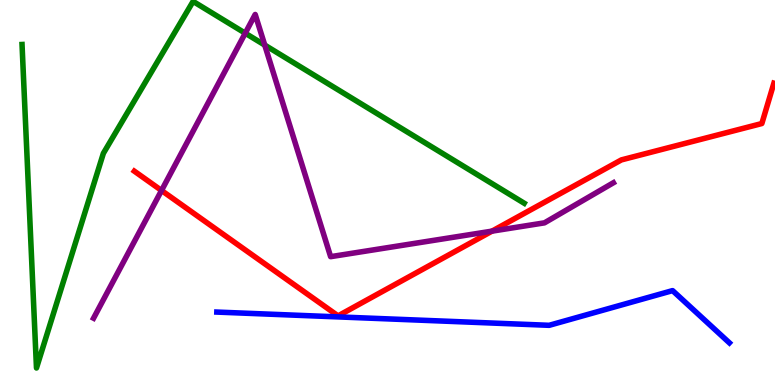[{'lines': ['blue', 'red'], 'intersections': []}, {'lines': ['green', 'red'], 'intersections': []}, {'lines': ['purple', 'red'], 'intersections': [{'x': 2.08, 'y': 5.05}, {'x': 6.35, 'y': 4.0}]}, {'lines': ['blue', 'green'], 'intersections': []}, {'lines': ['blue', 'purple'], 'intersections': []}, {'lines': ['green', 'purple'], 'intersections': [{'x': 3.16, 'y': 9.14}, {'x': 3.42, 'y': 8.83}]}]